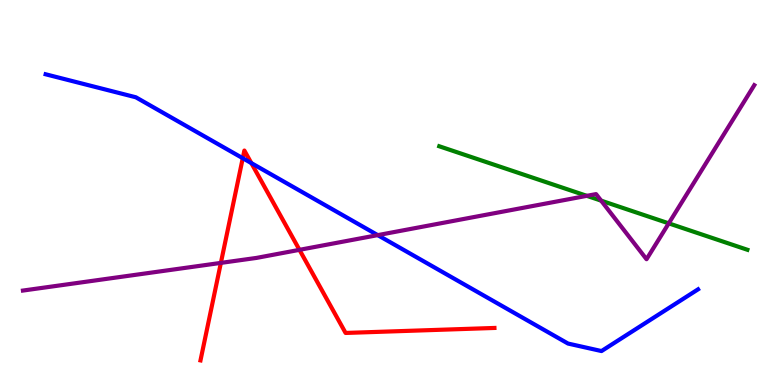[{'lines': ['blue', 'red'], 'intersections': [{'x': 3.13, 'y': 5.89}, {'x': 3.24, 'y': 5.76}]}, {'lines': ['green', 'red'], 'intersections': []}, {'lines': ['purple', 'red'], 'intersections': [{'x': 2.85, 'y': 3.17}, {'x': 3.86, 'y': 3.51}]}, {'lines': ['blue', 'green'], 'intersections': []}, {'lines': ['blue', 'purple'], 'intersections': [{'x': 4.87, 'y': 3.89}]}, {'lines': ['green', 'purple'], 'intersections': [{'x': 7.57, 'y': 4.91}, {'x': 7.76, 'y': 4.79}, {'x': 8.63, 'y': 4.2}]}]